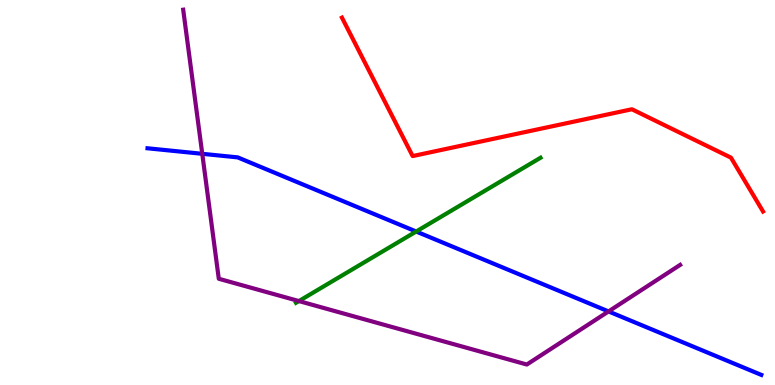[{'lines': ['blue', 'red'], 'intersections': []}, {'lines': ['green', 'red'], 'intersections': []}, {'lines': ['purple', 'red'], 'intersections': []}, {'lines': ['blue', 'green'], 'intersections': [{'x': 5.37, 'y': 3.99}]}, {'lines': ['blue', 'purple'], 'intersections': [{'x': 2.61, 'y': 6.01}, {'x': 7.85, 'y': 1.91}]}, {'lines': ['green', 'purple'], 'intersections': [{'x': 3.86, 'y': 2.18}]}]